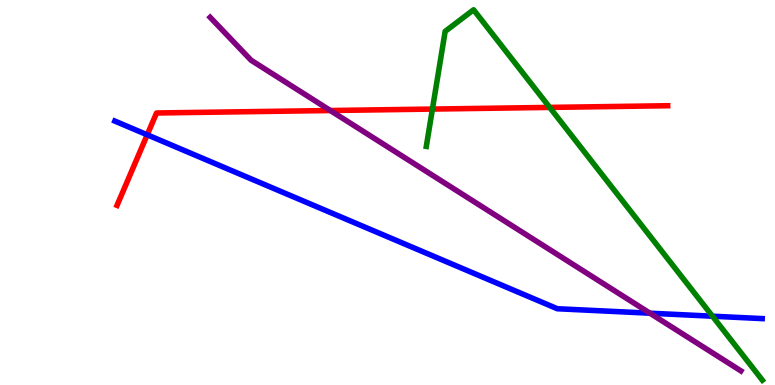[{'lines': ['blue', 'red'], 'intersections': [{'x': 1.9, 'y': 6.5}]}, {'lines': ['green', 'red'], 'intersections': [{'x': 5.58, 'y': 7.17}, {'x': 7.09, 'y': 7.21}]}, {'lines': ['purple', 'red'], 'intersections': [{'x': 4.26, 'y': 7.13}]}, {'lines': ['blue', 'green'], 'intersections': [{'x': 9.19, 'y': 1.79}]}, {'lines': ['blue', 'purple'], 'intersections': [{'x': 8.39, 'y': 1.87}]}, {'lines': ['green', 'purple'], 'intersections': []}]